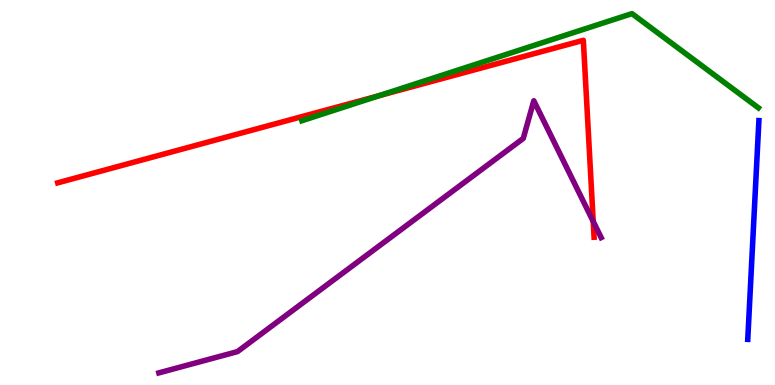[{'lines': ['blue', 'red'], 'intersections': []}, {'lines': ['green', 'red'], 'intersections': [{'x': 4.89, 'y': 7.51}]}, {'lines': ['purple', 'red'], 'intersections': [{'x': 7.65, 'y': 4.25}]}, {'lines': ['blue', 'green'], 'intersections': []}, {'lines': ['blue', 'purple'], 'intersections': []}, {'lines': ['green', 'purple'], 'intersections': []}]